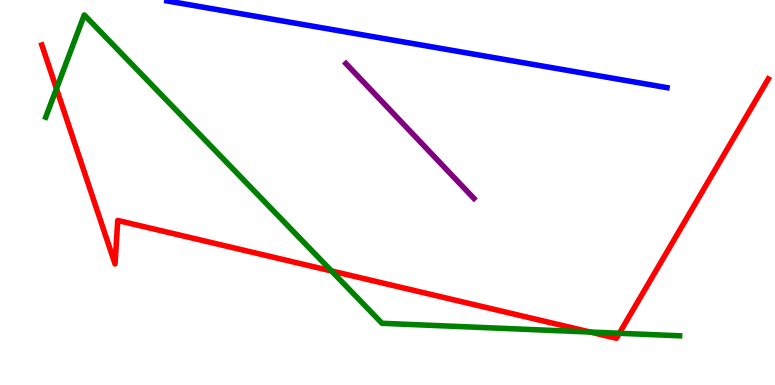[{'lines': ['blue', 'red'], 'intersections': []}, {'lines': ['green', 'red'], 'intersections': [{'x': 0.729, 'y': 7.7}, {'x': 4.28, 'y': 2.96}, {'x': 7.61, 'y': 1.38}, {'x': 7.99, 'y': 1.34}]}, {'lines': ['purple', 'red'], 'intersections': []}, {'lines': ['blue', 'green'], 'intersections': []}, {'lines': ['blue', 'purple'], 'intersections': []}, {'lines': ['green', 'purple'], 'intersections': []}]